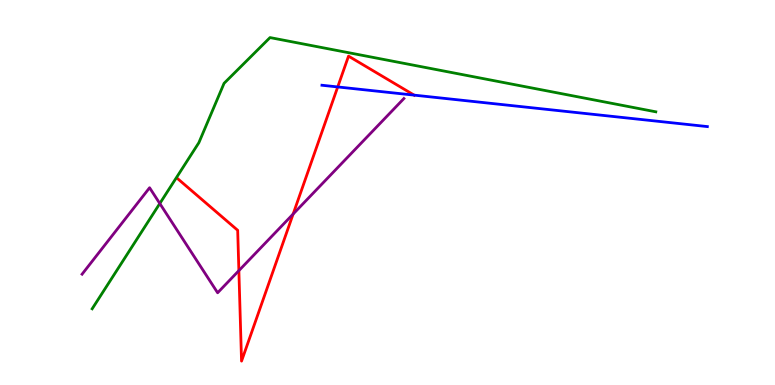[{'lines': ['blue', 'red'], 'intersections': [{'x': 4.36, 'y': 7.74}, {'x': 5.34, 'y': 7.53}]}, {'lines': ['green', 'red'], 'intersections': []}, {'lines': ['purple', 'red'], 'intersections': [{'x': 3.08, 'y': 2.97}, {'x': 3.78, 'y': 4.44}]}, {'lines': ['blue', 'green'], 'intersections': []}, {'lines': ['blue', 'purple'], 'intersections': []}, {'lines': ['green', 'purple'], 'intersections': [{'x': 2.06, 'y': 4.71}]}]